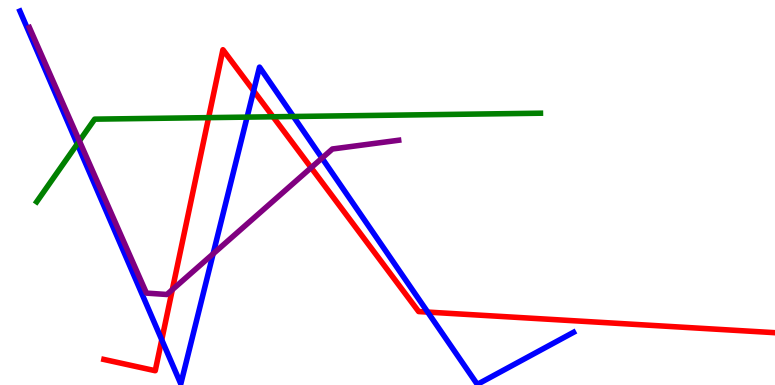[{'lines': ['blue', 'red'], 'intersections': [{'x': 2.09, 'y': 1.17}, {'x': 3.27, 'y': 7.64}, {'x': 5.52, 'y': 1.89}]}, {'lines': ['green', 'red'], 'intersections': [{'x': 2.69, 'y': 6.94}, {'x': 3.52, 'y': 6.97}]}, {'lines': ['purple', 'red'], 'intersections': [{'x': 2.22, 'y': 2.48}, {'x': 4.01, 'y': 5.64}]}, {'lines': ['blue', 'green'], 'intersections': [{'x': 0.997, 'y': 6.26}, {'x': 3.19, 'y': 6.96}, {'x': 3.79, 'y': 6.97}]}, {'lines': ['blue', 'purple'], 'intersections': [{'x': 2.75, 'y': 3.41}, {'x': 4.15, 'y': 5.89}]}, {'lines': ['green', 'purple'], 'intersections': [{'x': 1.02, 'y': 6.34}]}]